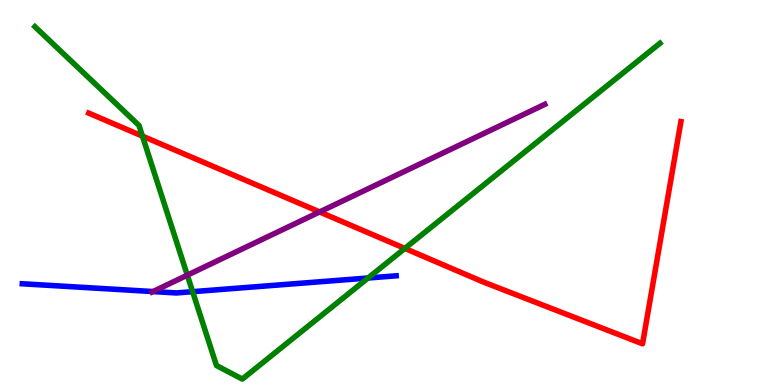[{'lines': ['blue', 'red'], 'intersections': []}, {'lines': ['green', 'red'], 'intersections': [{'x': 1.84, 'y': 6.46}, {'x': 5.22, 'y': 3.55}]}, {'lines': ['purple', 'red'], 'intersections': [{'x': 4.12, 'y': 4.5}]}, {'lines': ['blue', 'green'], 'intersections': [{'x': 2.49, 'y': 2.42}, {'x': 4.75, 'y': 2.78}]}, {'lines': ['blue', 'purple'], 'intersections': [{'x': 1.97, 'y': 2.43}]}, {'lines': ['green', 'purple'], 'intersections': [{'x': 2.42, 'y': 2.85}]}]